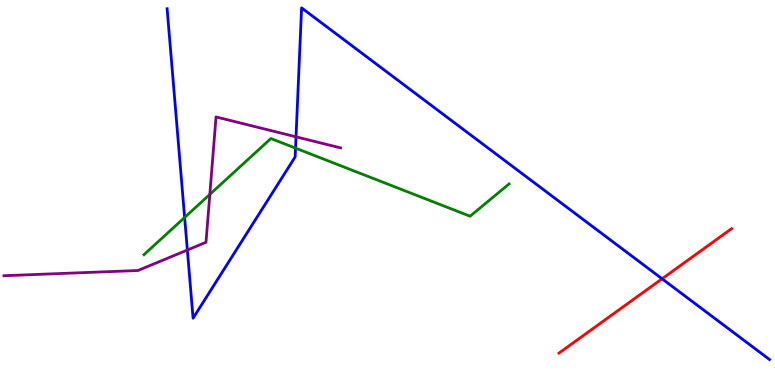[{'lines': ['blue', 'red'], 'intersections': [{'x': 8.54, 'y': 2.76}]}, {'lines': ['green', 'red'], 'intersections': []}, {'lines': ['purple', 'red'], 'intersections': []}, {'lines': ['blue', 'green'], 'intersections': [{'x': 2.38, 'y': 4.35}, {'x': 3.81, 'y': 6.15}]}, {'lines': ['blue', 'purple'], 'intersections': [{'x': 2.42, 'y': 3.51}, {'x': 3.82, 'y': 6.45}]}, {'lines': ['green', 'purple'], 'intersections': [{'x': 2.71, 'y': 4.95}]}]